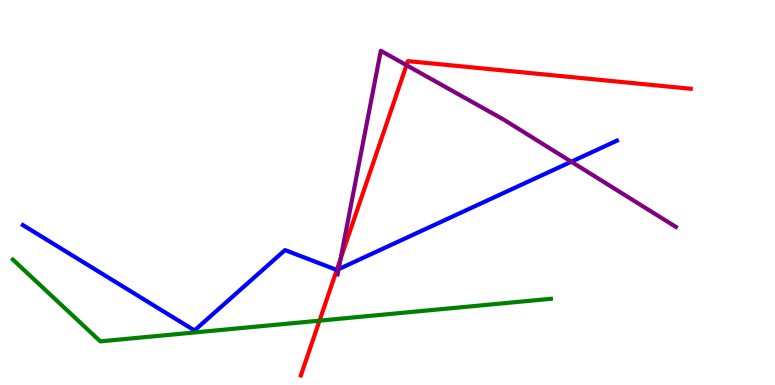[{'lines': ['blue', 'red'], 'intersections': [{'x': 4.35, 'y': 2.99}]}, {'lines': ['green', 'red'], 'intersections': [{'x': 4.12, 'y': 1.67}]}, {'lines': ['purple', 'red'], 'intersections': [{'x': 4.4, 'y': 3.29}, {'x': 5.25, 'y': 8.31}]}, {'lines': ['blue', 'green'], 'intersections': []}, {'lines': ['blue', 'purple'], 'intersections': [{'x': 4.37, 'y': 3.01}, {'x': 7.37, 'y': 5.8}]}, {'lines': ['green', 'purple'], 'intersections': []}]